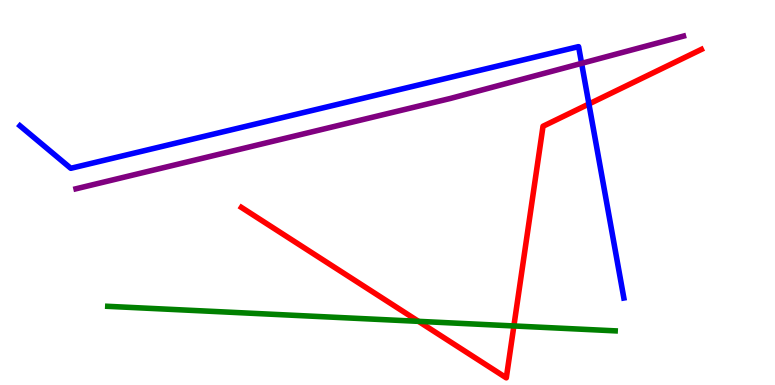[{'lines': ['blue', 'red'], 'intersections': [{'x': 7.6, 'y': 7.3}]}, {'lines': ['green', 'red'], 'intersections': [{'x': 5.4, 'y': 1.65}, {'x': 6.63, 'y': 1.53}]}, {'lines': ['purple', 'red'], 'intersections': []}, {'lines': ['blue', 'green'], 'intersections': []}, {'lines': ['blue', 'purple'], 'intersections': [{'x': 7.5, 'y': 8.35}]}, {'lines': ['green', 'purple'], 'intersections': []}]